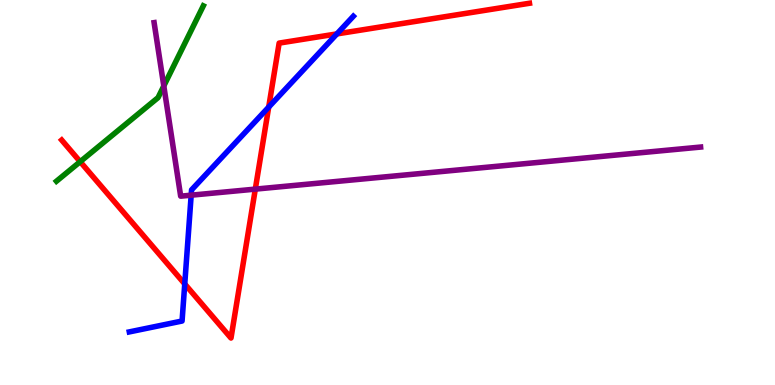[{'lines': ['blue', 'red'], 'intersections': [{'x': 2.38, 'y': 2.62}, {'x': 3.47, 'y': 7.22}, {'x': 4.35, 'y': 9.12}]}, {'lines': ['green', 'red'], 'intersections': [{'x': 1.03, 'y': 5.8}]}, {'lines': ['purple', 'red'], 'intersections': [{'x': 3.29, 'y': 5.09}]}, {'lines': ['blue', 'green'], 'intersections': []}, {'lines': ['blue', 'purple'], 'intersections': [{'x': 2.47, 'y': 4.93}]}, {'lines': ['green', 'purple'], 'intersections': [{'x': 2.11, 'y': 7.77}]}]